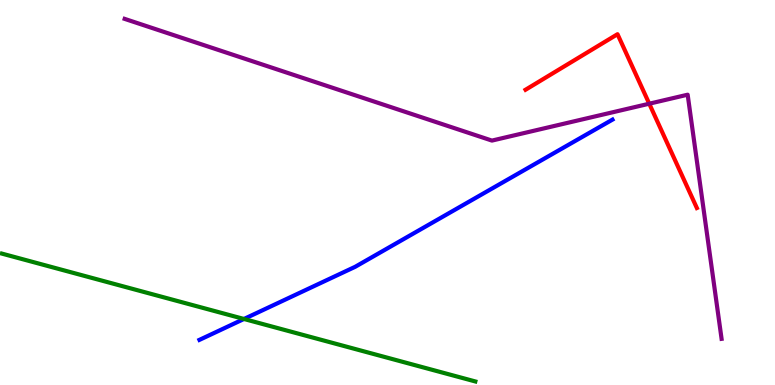[{'lines': ['blue', 'red'], 'intersections': []}, {'lines': ['green', 'red'], 'intersections': []}, {'lines': ['purple', 'red'], 'intersections': [{'x': 8.38, 'y': 7.31}]}, {'lines': ['blue', 'green'], 'intersections': [{'x': 3.15, 'y': 1.71}]}, {'lines': ['blue', 'purple'], 'intersections': []}, {'lines': ['green', 'purple'], 'intersections': []}]